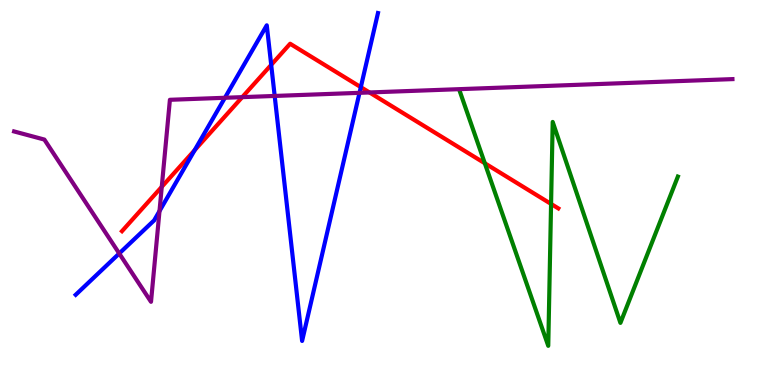[{'lines': ['blue', 'red'], 'intersections': [{'x': 2.51, 'y': 6.1}, {'x': 3.5, 'y': 8.32}, {'x': 4.66, 'y': 7.74}]}, {'lines': ['green', 'red'], 'intersections': [{'x': 6.26, 'y': 5.76}, {'x': 7.11, 'y': 4.7}]}, {'lines': ['purple', 'red'], 'intersections': [{'x': 2.09, 'y': 5.15}, {'x': 3.13, 'y': 7.48}, {'x': 4.77, 'y': 7.6}]}, {'lines': ['blue', 'green'], 'intersections': []}, {'lines': ['blue', 'purple'], 'intersections': [{'x': 1.54, 'y': 3.42}, {'x': 2.06, 'y': 4.52}, {'x': 2.9, 'y': 7.46}, {'x': 3.54, 'y': 7.51}, {'x': 4.64, 'y': 7.59}]}, {'lines': ['green', 'purple'], 'intersections': []}]